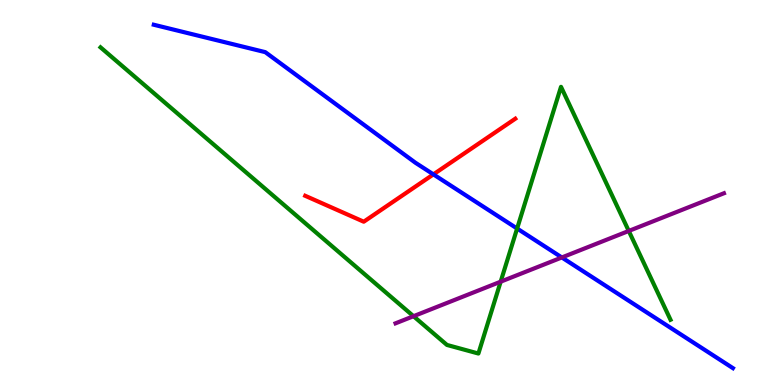[{'lines': ['blue', 'red'], 'intersections': [{'x': 5.59, 'y': 5.47}]}, {'lines': ['green', 'red'], 'intersections': []}, {'lines': ['purple', 'red'], 'intersections': []}, {'lines': ['blue', 'green'], 'intersections': [{'x': 6.67, 'y': 4.06}]}, {'lines': ['blue', 'purple'], 'intersections': [{'x': 7.25, 'y': 3.31}]}, {'lines': ['green', 'purple'], 'intersections': [{'x': 5.34, 'y': 1.79}, {'x': 6.46, 'y': 2.68}, {'x': 8.11, 'y': 4.0}]}]